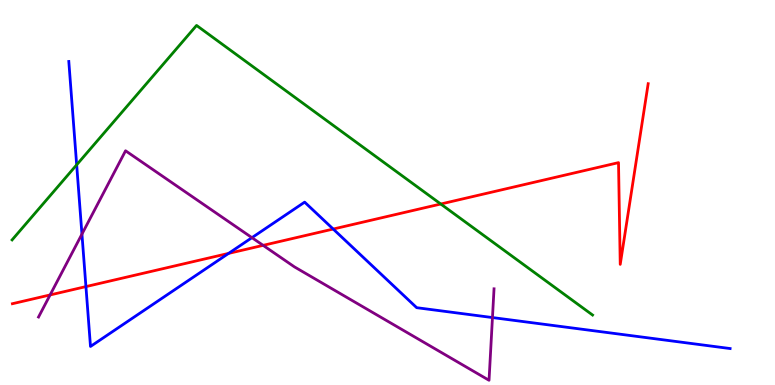[{'lines': ['blue', 'red'], 'intersections': [{'x': 1.11, 'y': 2.56}, {'x': 2.95, 'y': 3.42}, {'x': 4.3, 'y': 4.05}]}, {'lines': ['green', 'red'], 'intersections': [{'x': 5.69, 'y': 4.7}]}, {'lines': ['purple', 'red'], 'intersections': [{'x': 0.646, 'y': 2.34}, {'x': 3.4, 'y': 3.63}]}, {'lines': ['blue', 'green'], 'intersections': [{'x': 0.989, 'y': 5.72}]}, {'lines': ['blue', 'purple'], 'intersections': [{'x': 1.06, 'y': 3.92}, {'x': 3.25, 'y': 3.83}, {'x': 6.35, 'y': 1.75}]}, {'lines': ['green', 'purple'], 'intersections': []}]